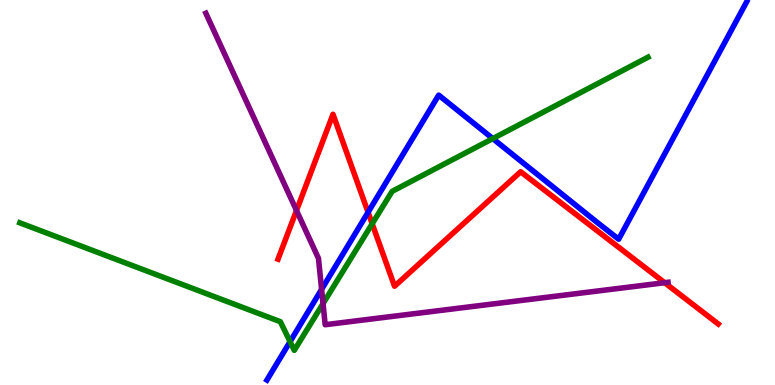[{'lines': ['blue', 'red'], 'intersections': [{'x': 4.75, 'y': 4.49}]}, {'lines': ['green', 'red'], 'intersections': [{'x': 4.8, 'y': 4.19}]}, {'lines': ['purple', 'red'], 'intersections': [{'x': 3.83, 'y': 4.53}, {'x': 8.58, 'y': 2.66}]}, {'lines': ['blue', 'green'], 'intersections': [{'x': 3.74, 'y': 1.13}, {'x': 6.36, 'y': 6.4}]}, {'lines': ['blue', 'purple'], 'intersections': [{'x': 4.15, 'y': 2.48}]}, {'lines': ['green', 'purple'], 'intersections': [{'x': 4.17, 'y': 2.11}]}]